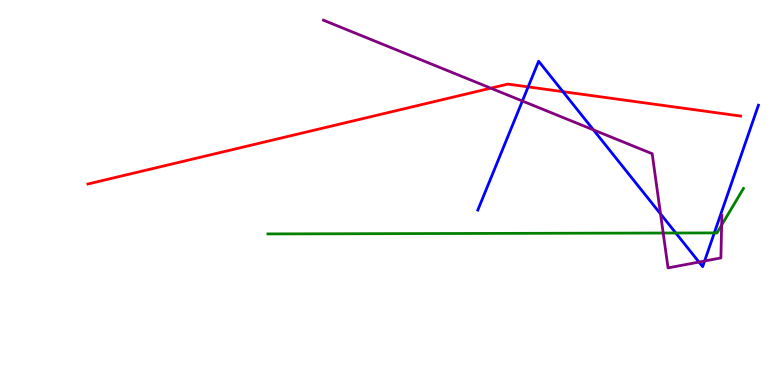[{'lines': ['blue', 'red'], 'intersections': [{'x': 6.81, 'y': 7.74}, {'x': 7.26, 'y': 7.62}]}, {'lines': ['green', 'red'], 'intersections': []}, {'lines': ['purple', 'red'], 'intersections': [{'x': 6.33, 'y': 7.71}]}, {'lines': ['blue', 'green'], 'intersections': [{'x': 8.72, 'y': 3.95}, {'x': 9.22, 'y': 3.95}]}, {'lines': ['blue', 'purple'], 'intersections': [{'x': 6.74, 'y': 7.38}, {'x': 7.66, 'y': 6.63}, {'x': 8.52, 'y': 4.44}, {'x': 9.02, 'y': 3.19}, {'x': 9.09, 'y': 3.22}]}, {'lines': ['green', 'purple'], 'intersections': [{'x': 8.56, 'y': 3.95}, {'x': 9.31, 'y': 4.15}]}]